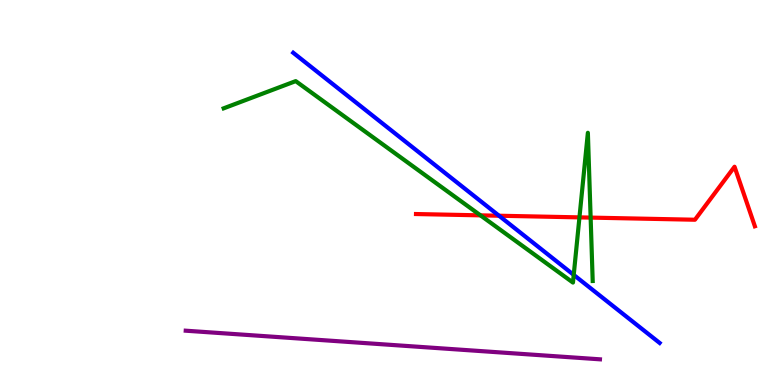[{'lines': ['blue', 'red'], 'intersections': [{'x': 6.44, 'y': 4.4}]}, {'lines': ['green', 'red'], 'intersections': [{'x': 6.2, 'y': 4.41}, {'x': 7.48, 'y': 4.35}, {'x': 7.62, 'y': 4.35}]}, {'lines': ['purple', 'red'], 'intersections': []}, {'lines': ['blue', 'green'], 'intersections': [{'x': 7.4, 'y': 2.86}]}, {'lines': ['blue', 'purple'], 'intersections': []}, {'lines': ['green', 'purple'], 'intersections': []}]